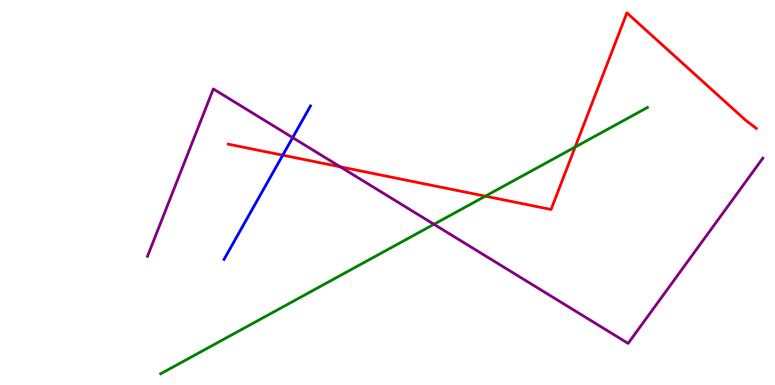[{'lines': ['blue', 'red'], 'intersections': [{'x': 3.65, 'y': 5.97}]}, {'lines': ['green', 'red'], 'intersections': [{'x': 6.26, 'y': 4.9}, {'x': 7.42, 'y': 6.18}]}, {'lines': ['purple', 'red'], 'intersections': [{'x': 4.39, 'y': 5.67}]}, {'lines': ['blue', 'green'], 'intersections': []}, {'lines': ['blue', 'purple'], 'intersections': [{'x': 3.78, 'y': 6.43}]}, {'lines': ['green', 'purple'], 'intersections': [{'x': 5.6, 'y': 4.17}]}]